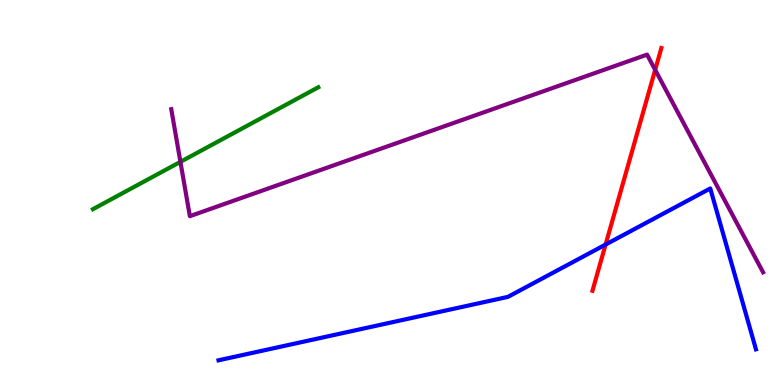[{'lines': ['blue', 'red'], 'intersections': [{'x': 7.81, 'y': 3.65}]}, {'lines': ['green', 'red'], 'intersections': []}, {'lines': ['purple', 'red'], 'intersections': [{'x': 8.45, 'y': 8.19}]}, {'lines': ['blue', 'green'], 'intersections': []}, {'lines': ['blue', 'purple'], 'intersections': []}, {'lines': ['green', 'purple'], 'intersections': [{'x': 2.33, 'y': 5.8}]}]